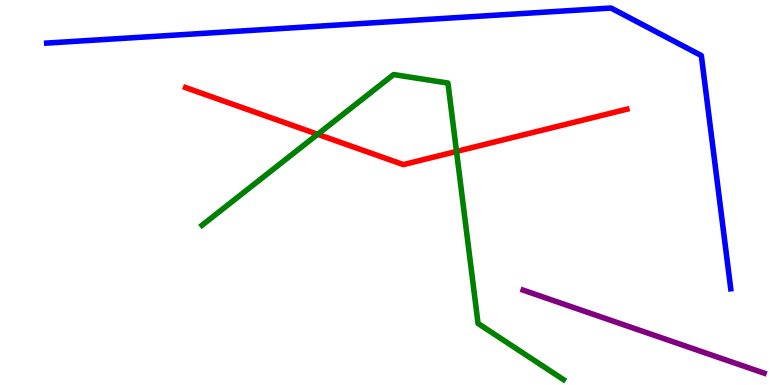[{'lines': ['blue', 'red'], 'intersections': []}, {'lines': ['green', 'red'], 'intersections': [{'x': 4.1, 'y': 6.51}, {'x': 5.89, 'y': 6.07}]}, {'lines': ['purple', 'red'], 'intersections': []}, {'lines': ['blue', 'green'], 'intersections': []}, {'lines': ['blue', 'purple'], 'intersections': []}, {'lines': ['green', 'purple'], 'intersections': []}]